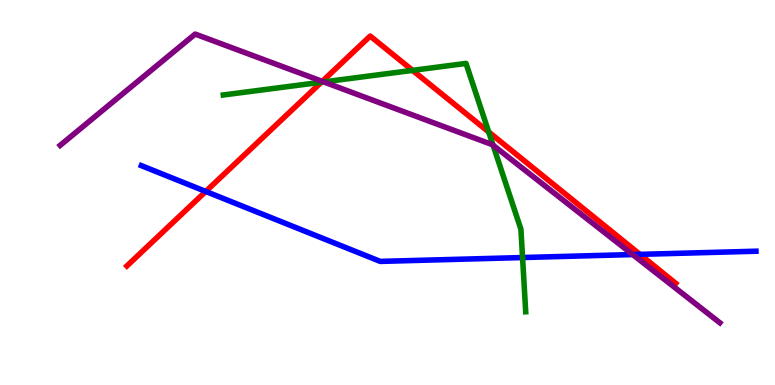[{'lines': ['blue', 'red'], 'intersections': [{'x': 2.65, 'y': 5.03}, {'x': 8.26, 'y': 3.39}]}, {'lines': ['green', 'red'], 'intersections': [{'x': 4.15, 'y': 7.86}, {'x': 5.32, 'y': 8.17}, {'x': 6.31, 'y': 6.57}]}, {'lines': ['purple', 'red'], 'intersections': [{'x': 4.16, 'y': 7.89}]}, {'lines': ['blue', 'green'], 'intersections': [{'x': 6.74, 'y': 3.31}]}, {'lines': ['blue', 'purple'], 'intersections': [{'x': 8.16, 'y': 3.39}]}, {'lines': ['green', 'purple'], 'intersections': [{'x': 4.18, 'y': 7.87}, {'x': 6.36, 'y': 6.23}]}]